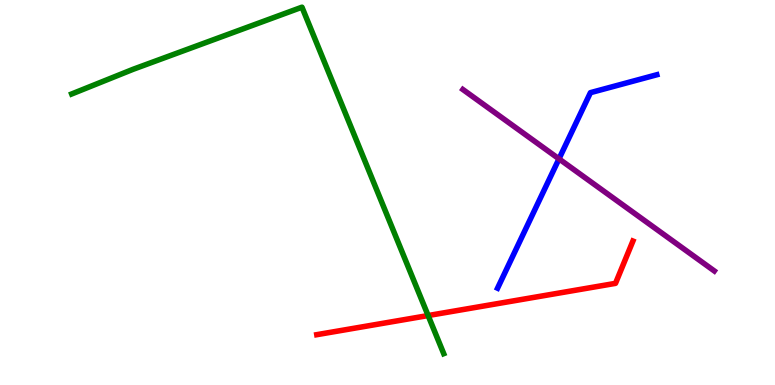[{'lines': ['blue', 'red'], 'intersections': []}, {'lines': ['green', 'red'], 'intersections': [{'x': 5.52, 'y': 1.8}]}, {'lines': ['purple', 'red'], 'intersections': []}, {'lines': ['blue', 'green'], 'intersections': []}, {'lines': ['blue', 'purple'], 'intersections': [{'x': 7.21, 'y': 5.87}]}, {'lines': ['green', 'purple'], 'intersections': []}]